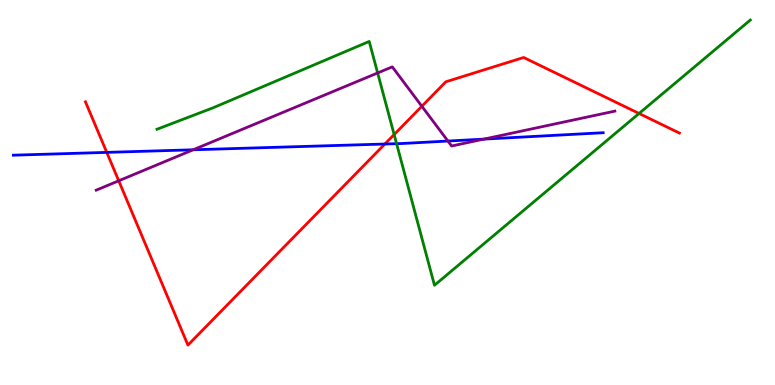[{'lines': ['blue', 'red'], 'intersections': [{'x': 1.38, 'y': 6.04}, {'x': 4.97, 'y': 6.26}]}, {'lines': ['green', 'red'], 'intersections': [{'x': 5.09, 'y': 6.5}, {'x': 8.25, 'y': 7.05}]}, {'lines': ['purple', 'red'], 'intersections': [{'x': 1.53, 'y': 5.3}, {'x': 5.44, 'y': 7.24}]}, {'lines': ['blue', 'green'], 'intersections': [{'x': 5.12, 'y': 6.27}]}, {'lines': ['blue', 'purple'], 'intersections': [{'x': 2.49, 'y': 6.11}, {'x': 5.78, 'y': 6.34}, {'x': 6.24, 'y': 6.39}]}, {'lines': ['green', 'purple'], 'intersections': [{'x': 4.87, 'y': 8.11}]}]